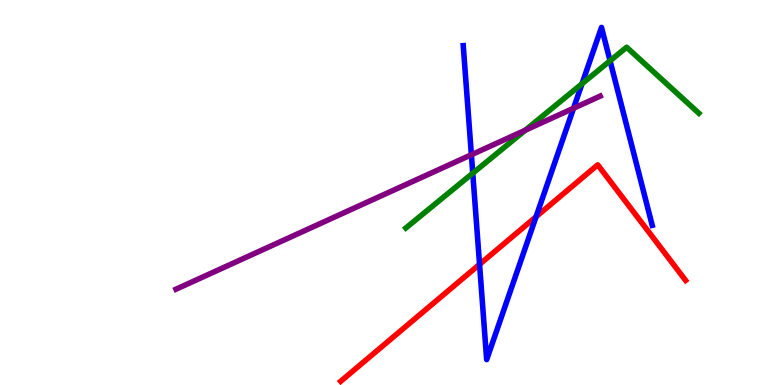[{'lines': ['blue', 'red'], 'intersections': [{'x': 6.19, 'y': 3.13}, {'x': 6.92, 'y': 4.37}]}, {'lines': ['green', 'red'], 'intersections': []}, {'lines': ['purple', 'red'], 'intersections': []}, {'lines': ['blue', 'green'], 'intersections': [{'x': 6.1, 'y': 5.5}, {'x': 7.51, 'y': 7.82}, {'x': 7.87, 'y': 8.42}]}, {'lines': ['blue', 'purple'], 'intersections': [{'x': 6.08, 'y': 5.98}, {'x': 7.4, 'y': 7.19}]}, {'lines': ['green', 'purple'], 'intersections': [{'x': 6.78, 'y': 6.62}]}]